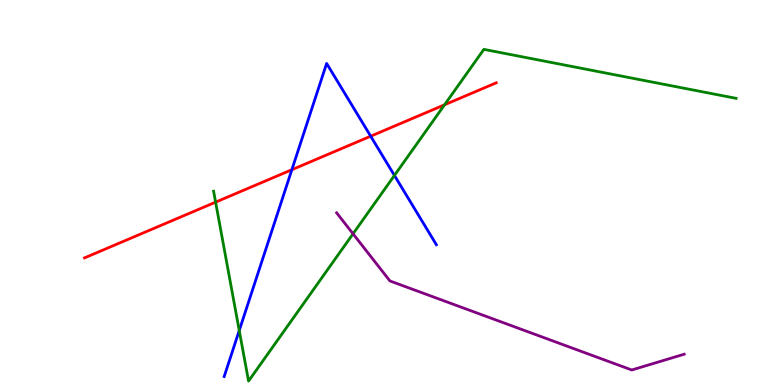[{'lines': ['blue', 'red'], 'intersections': [{'x': 3.77, 'y': 5.59}, {'x': 4.78, 'y': 6.46}]}, {'lines': ['green', 'red'], 'intersections': [{'x': 2.78, 'y': 4.75}, {'x': 5.74, 'y': 7.28}]}, {'lines': ['purple', 'red'], 'intersections': []}, {'lines': ['blue', 'green'], 'intersections': [{'x': 3.09, 'y': 1.42}, {'x': 5.09, 'y': 5.44}]}, {'lines': ['blue', 'purple'], 'intersections': []}, {'lines': ['green', 'purple'], 'intersections': [{'x': 4.56, 'y': 3.93}]}]